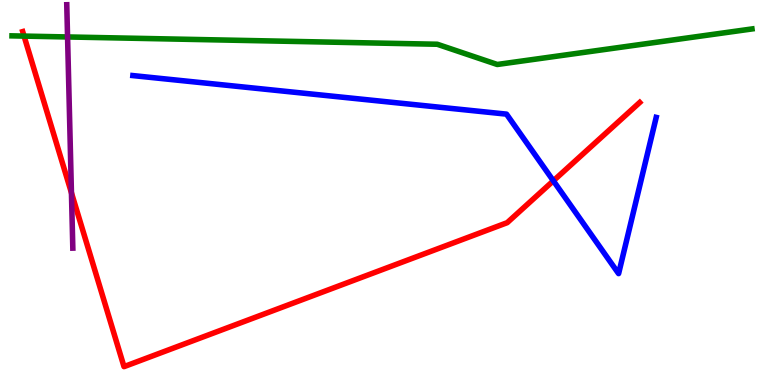[{'lines': ['blue', 'red'], 'intersections': [{'x': 7.14, 'y': 5.3}]}, {'lines': ['green', 'red'], 'intersections': [{'x': 0.31, 'y': 9.06}]}, {'lines': ['purple', 'red'], 'intersections': [{'x': 0.922, 'y': 4.99}]}, {'lines': ['blue', 'green'], 'intersections': []}, {'lines': ['blue', 'purple'], 'intersections': []}, {'lines': ['green', 'purple'], 'intersections': [{'x': 0.872, 'y': 9.04}]}]